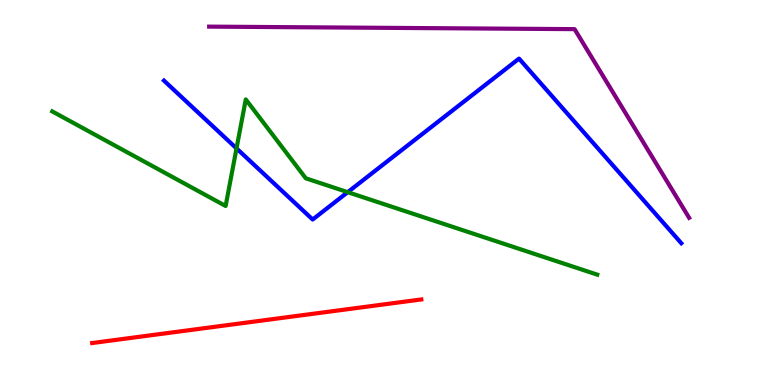[{'lines': ['blue', 'red'], 'intersections': []}, {'lines': ['green', 'red'], 'intersections': []}, {'lines': ['purple', 'red'], 'intersections': []}, {'lines': ['blue', 'green'], 'intersections': [{'x': 3.05, 'y': 6.15}, {'x': 4.49, 'y': 5.01}]}, {'lines': ['blue', 'purple'], 'intersections': []}, {'lines': ['green', 'purple'], 'intersections': []}]